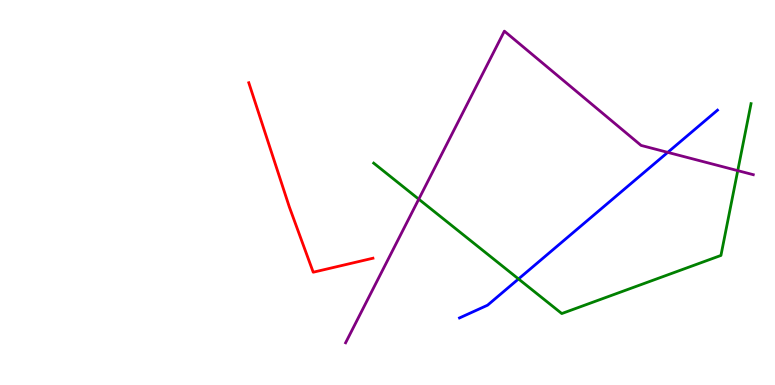[{'lines': ['blue', 'red'], 'intersections': []}, {'lines': ['green', 'red'], 'intersections': []}, {'lines': ['purple', 'red'], 'intersections': []}, {'lines': ['blue', 'green'], 'intersections': [{'x': 6.69, 'y': 2.75}]}, {'lines': ['blue', 'purple'], 'intersections': [{'x': 8.62, 'y': 6.04}]}, {'lines': ['green', 'purple'], 'intersections': [{'x': 5.4, 'y': 4.83}, {'x': 9.52, 'y': 5.57}]}]